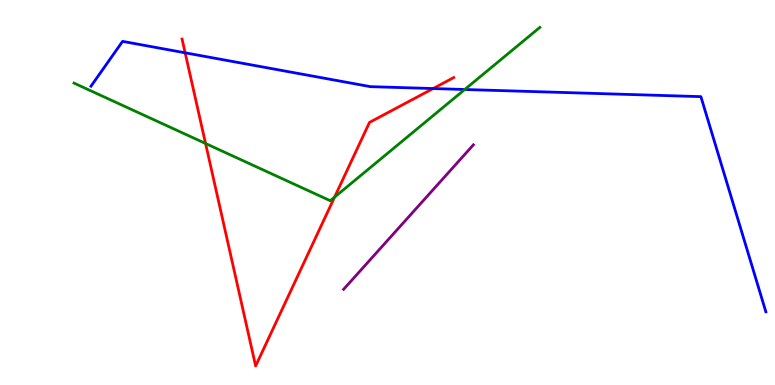[{'lines': ['blue', 'red'], 'intersections': [{'x': 2.39, 'y': 8.63}, {'x': 5.59, 'y': 7.7}]}, {'lines': ['green', 'red'], 'intersections': [{'x': 2.65, 'y': 6.27}, {'x': 4.32, 'y': 4.88}]}, {'lines': ['purple', 'red'], 'intersections': []}, {'lines': ['blue', 'green'], 'intersections': [{'x': 6.0, 'y': 7.68}]}, {'lines': ['blue', 'purple'], 'intersections': []}, {'lines': ['green', 'purple'], 'intersections': []}]